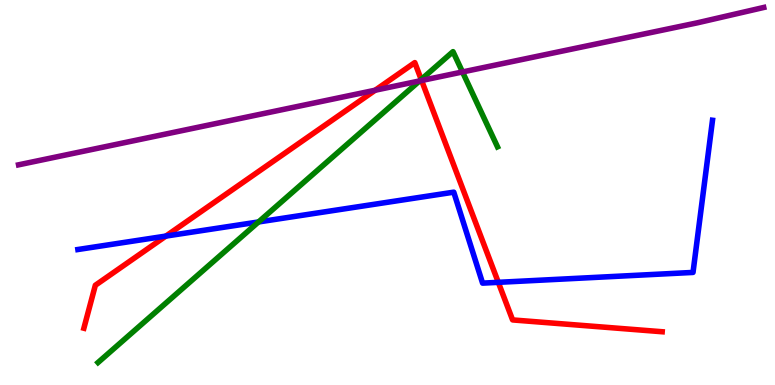[{'lines': ['blue', 'red'], 'intersections': [{'x': 2.14, 'y': 3.87}, {'x': 6.43, 'y': 2.67}]}, {'lines': ['green', 'red'], 'intersections': [{'x': 5.44, 'y': 7.94}]}, {'lines': ['purple', 'red'], 'intersections': [{'x': 4.84, 'y': 7.66}, {'x': 5.44, 'y': 7.91}]}, {'lines': ['blue', 'green'], 'intersections': [{'x': 3.34, 'y': 4.23}]}, {'lines': ['blue', 'purple'], 'intersections': []}, {'lines': ['green', 'purple'], 'intersections': [{'x': 5.41, 'y': 7.9}, {'x': 5.97, 'y': 8.13}]}]